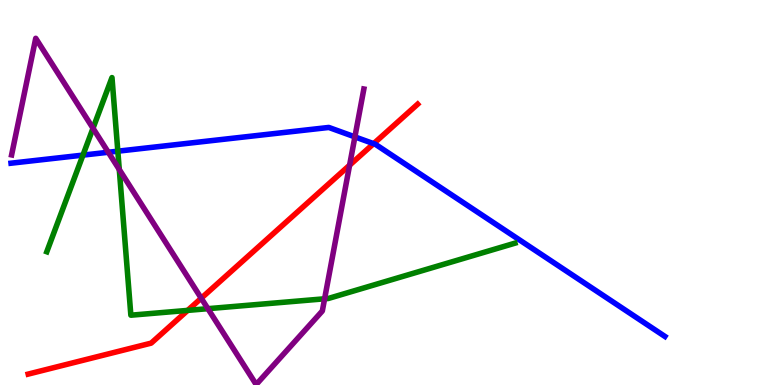[{'lines': ['blue', 'red'], 'intersections': [{'x': 4.82, 'y': 6.27}]}, {'lines': ['green', 'red'], 'intersections': [{'x': 2.42, 'y': 1.94}]}, {'lines': ['purple', 'red'], 'intersections': [{'x': 2.6, 'y': 2.25}, {'x': 4.51, 'y': 5.71}]}, {'lines': ['blue', 'green'], 'intersections': [{'x': 1.07, 'y': 5.97}, {'x': 1.52, 'y': 6.07}]}, {'lines': ['blue', 'purple'], 'intersections': [{'x': 1.4, 'y': 6.05}, {'x': 4.58, 'y': 6.44}]}, {'lines': ['green', 'purple'], 'intersections': [{'x': 1.2, 'y': 6.67}, {'x': 1.54, 'y': 5.6}, {'x': 2.68, 'y': 1.98}, {'x': 4.19, 'y': 2.24}]}]